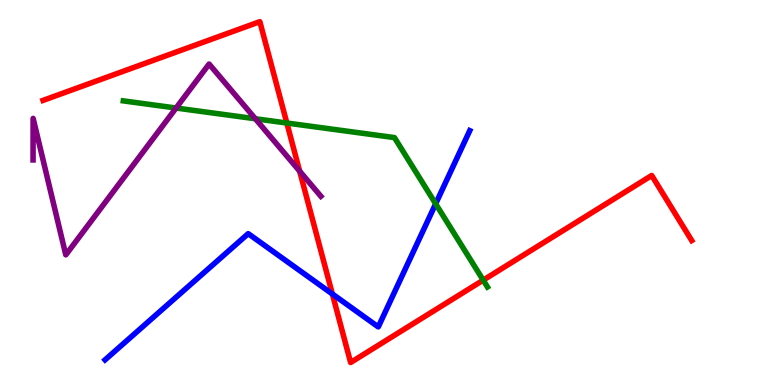[{'lines': ['blue', 'red'], 'intersections': [{'x': 4.29, 'y': 2.36}]}, {'lines': ['green', 'red'], 'intersections': [{'x': 3.7, 'y': 6.8}, {'x': 6.23, 'y': 2.72}]}, {'lines': ['purple', 'red'], 'intersections': [{'x': 3.87, 'y': 5.55}]}, {'lines': ['blue', 'green'], 'intersections': [{'x': 5.62, 'y': 4.71}]}, {'lines': ['blue', 'purple'], 'intersections': []}, {'lines': ['green', 'purple'], 'intersections': [{'x': 2.27, 'y': 7.19}, {'x': 3.29, 'y': 6.92}]}]